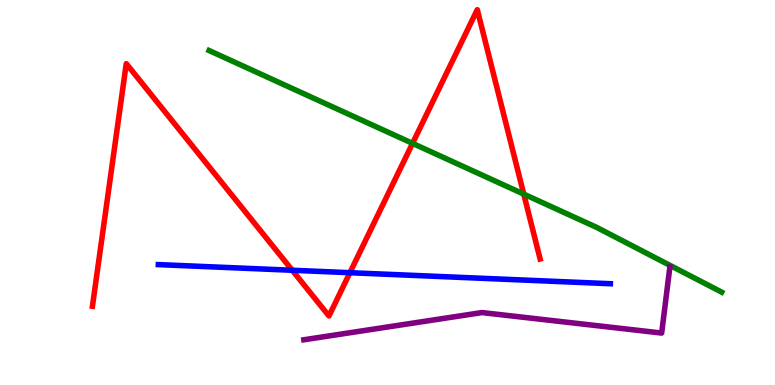[{'lines': ['blue', 'red'], 'intersections': [{'x': 3.77, 'y': 2.98}, {'x': 4.51, 'y': 2.92}]}, {'lines': ['green', 'red'], 'intersections': [{'x': 5.32, 'y': 6.28}, {'x': 6.76, 'y': 4.96}]}, {'lines': ['purple', 'red'], 'intersections': []}, {'lines': ['blue', 'green'], 'intersections': []}, {'lines': ['blue', 'purple'], 'intersections': []}, {'lines': ['green', 'purple'], 'intersections': []}]